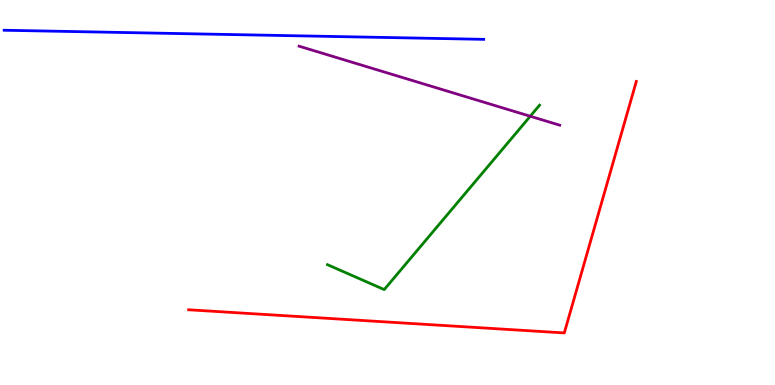[{'lines': ['blue', 'red'], 'intersections': []}, {'lines': ['green', 'red'], 'intersections': []}, {'lines': ['purple', 'red'], 'intersections': []}, {'lines': ['blue', 'green'], 'intersections': []}, {'lines': ['blue', 'purple'], 'intersections': []}, {'lines': ['green', 'purple'], 'intersections': [{'x': 6.84, 'y': 6.98}]}]